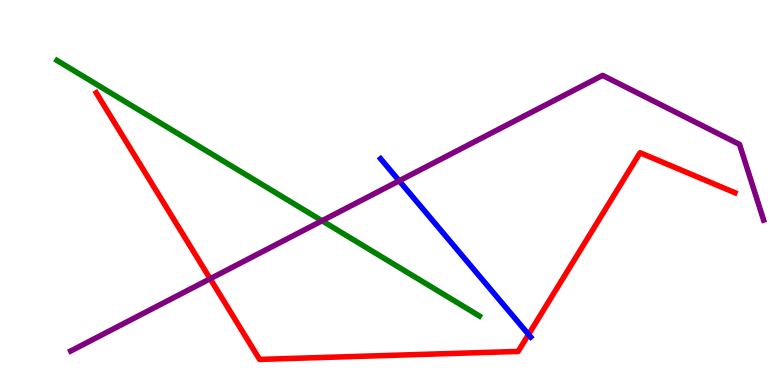[{'lines': ['blue', 'red'], 'intersections': [{'x': 6.82, 'y': 1.31}]}, {'lines': ['green', 'red'], 'intersections': []}, {'lines': ['purple', 'red'], 'intersections': [{'x': 2.71, 'y': 2.76}]}, {'lines': ['blue', 'green'], 'intersections': []}, {'lines': ['blue', 'purple'], 'intersections': [{'x': 5.15, 'y': 5.3}]}, {'lines': ['green', 'purple'], 'intersections': [{'x': 4.16, 'y': 4.27}]}]